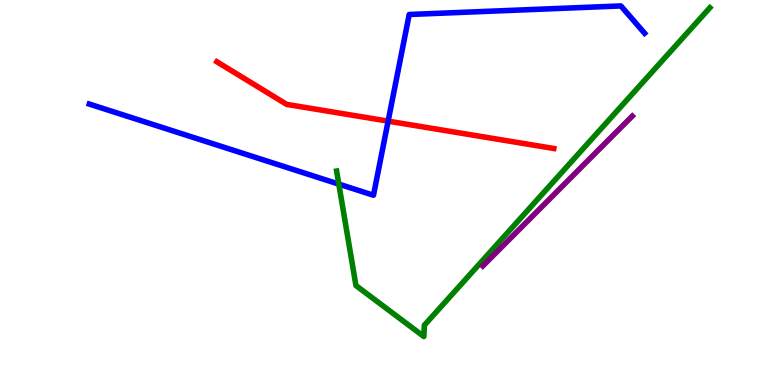[{'lines': ['blue', 'red'], 'intersections': [{'x': 5.01, 'y': 6.85}]}, {'lines': ['green', 'red'], 'intersections': []}, {'lines': ['purple', 'red'], 'intersections': []}, {'lines': ['blue', 'green'], 'intersections': [{'x': 4.37, 'y': 5.22}]}, {'lines': ['blue', 'purple'], 'intersections': []}, {'lines': ['green', 'purple'], 'intersections': []}]